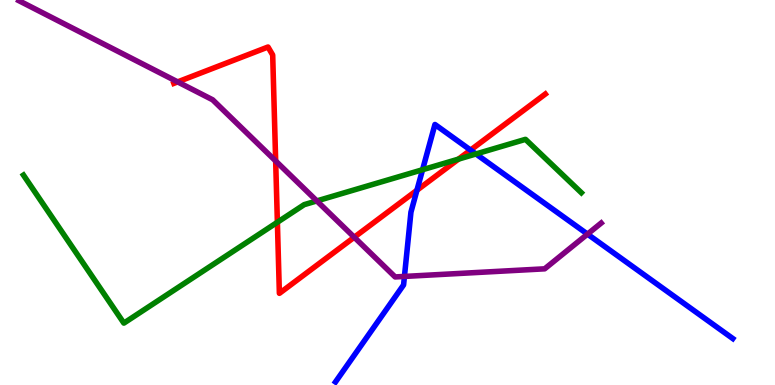[{'lines': ['blue', 'red'], 'intersections': [{'x': 5.38, 'y': 5.06}, {'x': 6.07, 'y': 6.1}]}, {'lines': ['green', 'red'], 'intersections': [{'x': 3.58, 'y': 4.23}, {'x': 5.92, 'y': 5.87}]}, {'lines': ['purple', 'red'], 'intersections': [{'x': 2.29, 'y': 7.87}, {'x': 3.56, 'y': 5.82}, {'x': 4.57, 'y': 3.84}]}, {'lines': ['blue', 'green'], 'intersections': [{'x': 5.45, 'y': 5.59}, {'x': 6.14, 'y': 6.0}]}, {'lines': ['blue', 'purple'], 'intersections': [{'x': 5.22, 'y': 2.82}, {'x': 7.58, 'y': 3.92}]}, {'lines': ['green', 'purple'], 'intersections': [{'x': 4.09, 'y': 4.78}]}]